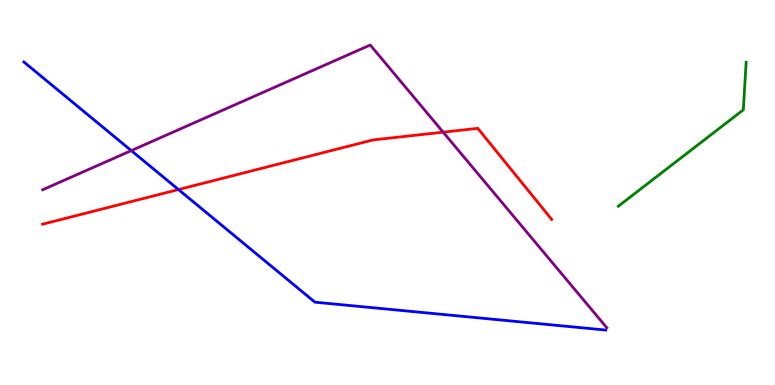[{'lines': ['blue', 'red'], 'intersections': [{'x': 2.3, 'y': 5.08}]}, {'lines': ['green', 'red'], 'intersections': []}, {'lines': ['purple', 'red'], 'intersections': [{'x': 5.72, 'y': 6.57}]}, {'lines': ['blue', 'green'], 'intersections': []}, {'lines': ['blue', 'purple'], 'intersections': [{'x': 1.69, 'y': 6.09}]}, {'lines': ['green', 'purple'], 'intersections': []}]